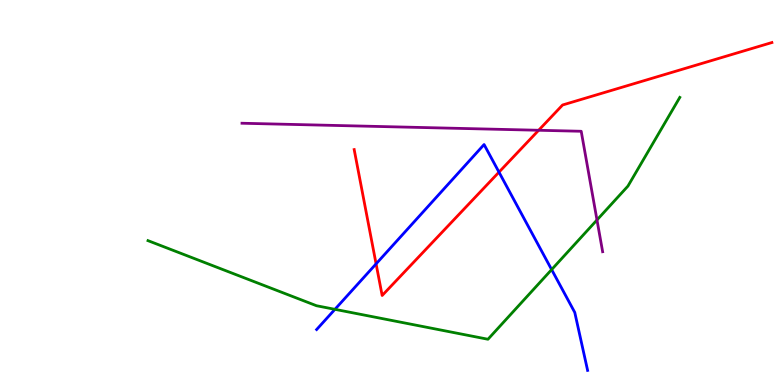[{'lines': ['blue', 'red'], 'intersections': [{'x': 4.85, 'y': 3.15}, {'x': 6.44, 'y': 5.53}]}, {'lines': ['green', 'red'], 'intersections': []}, {'lines': ['purple', 'red'], 'intersections': [{'x': 6.95, 'y': 6.62}]}, {'lines': ['blue', 'green'], 'intersections': [{'x': 4.32, 'y': 1.97}, {'x': 7.12, 'y': 3.0}]}, {'lines': ['blue', 'purple'], 'intersections': []}, {'lines': ['green', 'purple'], 'intersections': [{'x': 7.7, 'y': 4.29}]}]